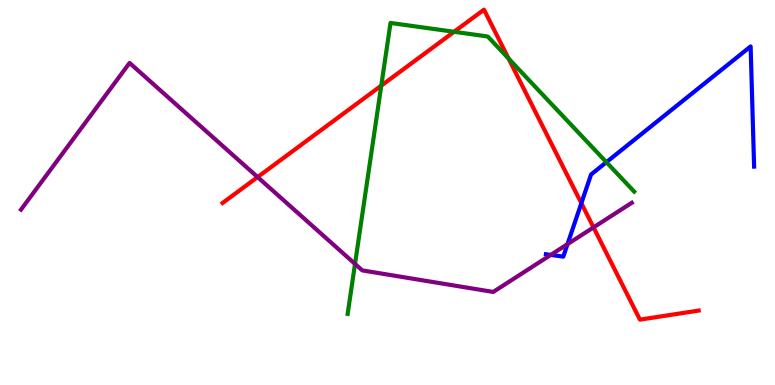[{'lines': ['blue', 'red'], 'intersections': [{'x': 7.5, 'y': 4.72}]}, {'lines': ['green', 'red'], 'intersections': [{'x': 4.92, 'y': 7.78}, {'x': 5.86, 'y': 9.17}, {'x': 6.56, 'y': 8.48}]}, {'lines': ['purple', 'red'], 'intersections': [{'x': 3.32, 'y': 5.4}, {'x': 7.66, 'y': 4.09}]}, {'lines': ['blue', 'green'], 'intersections': [{'x': 7.82, 'y': 5.79}]}, {'lines': ['blue', 'purple'], 'intersections': [{'x': 7.11, 'y': 3.38}, {'x': 7.32, 'y': 3.66}]}, {'lines': ['green', 'purple'], 'intersections': [{'x': 4.58, 'y': 3.15}]}]